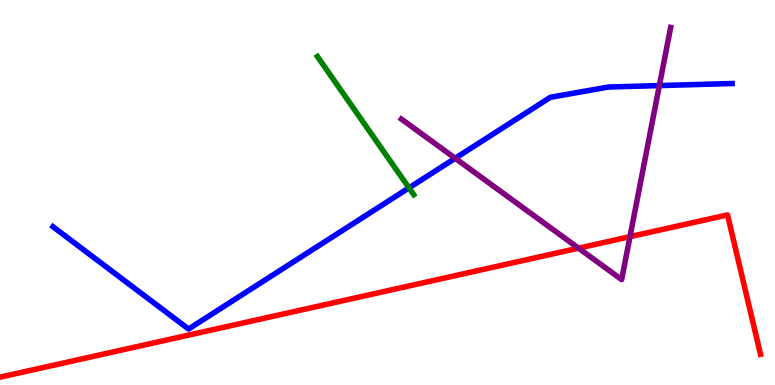[{'lines': ['blue', 'red'], 'intersections': []}, {'lines': ['green', 'red'], 'intersections': []}, {'lines': ['purple', 'red'], 'intersections': [{'x': 7.46, 'y': 3.55}, {'x': 8.13, 'y': 3.85}]}, {'lines': ['blue', 'green'], 'intersections': [{'x': 5.28, 'y': 5.12}]}, {'lines': ['blue', 'purple'], 'intersections': [{'x': 5.87, 'y': 5.89}, {'x': 8.51, 'y': 7.78}]}, {'lines': ['green', 'purple'], 'intersections': []}]